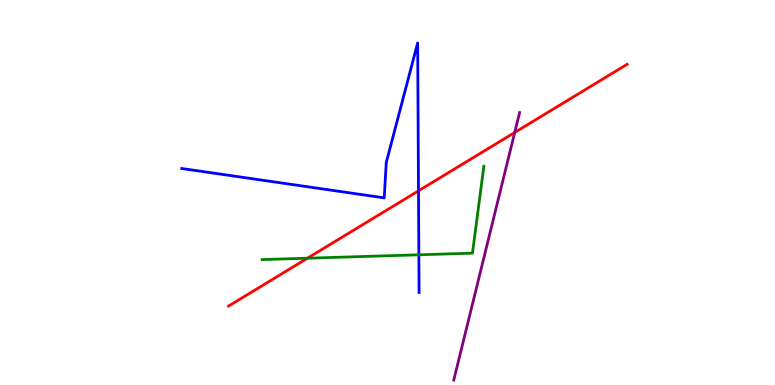[{'lines': ['blue', 'red'], 'intersections': [{'x': 5.4, 'y': 5.04}]}, {'lines': ['green', 'red'], 'intersections': [{'x': 3.97, 'y': 3.29}]}, {'lines': ['purple', 'red'], 'intersections': [{'x': 6.64, 'y': 6.56}]}, {'lines': ['blue', 'green'], 'intersections': [{'x': 5.4, 'y': 3.38}]}, {'lines': ['blue', 'purple'], 'intersections': []}, {'lines': ['green', 'purple'], 'intersections': []}]